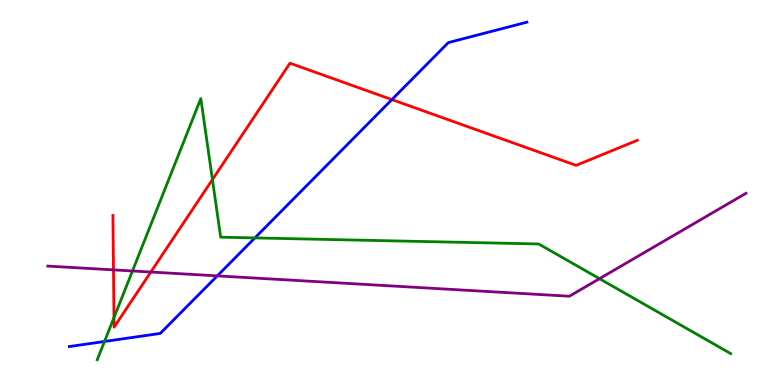[{'lines': ['blue', 'red'], 'intersections': [{'x': 5.06, 'y': 7.41}]}, {'lines': ['green', 'red'], 'intersections': [{'x': 1.47, 'y': 1.75}, {'x': 2.74, 'y': 5.34}]}, {'lines': ['purple', 'red'], 'intersections': [{'x': 1.46, 'y': 2.99}, {'x': 1.95, 'y': 2.93}]}, {'lines': ['blue', 'green'], 'intersections': [{'x': 1.35, 'y': 1.13}, {'x': 3.29, 'y': 3.82}]}, {'lines': ['blue', 'purple'], 'intersections': [{'x': 2.8, 'y': 2.83}]}, {'lines': ['green', 'purple'], 'intersections': [{'x': 1.71, 'y': 2.96}, {'x': 7.74, 'y': 2.76}]}]